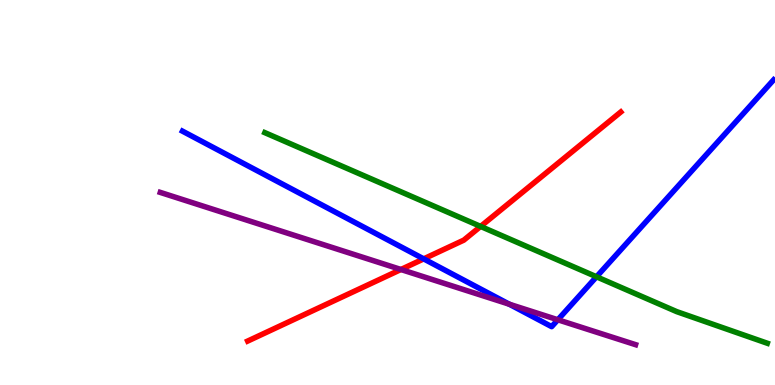[{'lines': ['blue', 'red'], 'intersections': [{'x': 5.47, 'y': 3.28}]}, {'lines': ['green', 'red'], 'intersections': [{'x': 6.2, 'y': 4.12}]}, {'lines': ['purple', 'red'], 'intersections': [{'x': 5.17, 'y': 3.0}]}, {'lines': ['blue', 'green'], 'intersections': [{'x': 7.7, 'y': 2.81}]}, {'lines': ['blue', 'purple'], 'intersections': [{'x': 6.57, 'y': 2.1}, {'x': 7.2, 'y': 1.69}]}, {'lines': ['green', 'purple'], 'intersections': []}]